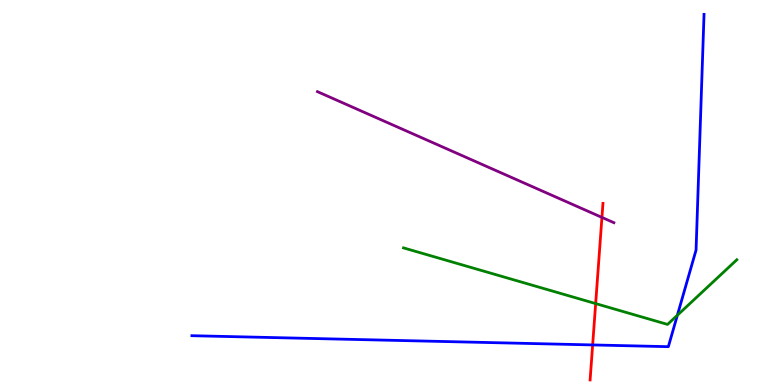[{'lines': ['blue', 'red'], 'intersections': [{'x': 7.65, 'y': 1.04}]}, {'lines': ['green', 'red'], 'intersections': [{'x': 7.69, 'y': 2.11}]}, {'lines': ['purple', 'red'], 'intersections': [{'x': 7.77, 'y': 4.35}]}, {'lines': ['blue', 'green'], 'intersections': [{'x': 8.74, 'y': 1.81}]}, {'lines': ['blue', 'purple'], 'intersections': []}, {'lines': ['green', 'purple'], 'intersections': []}]